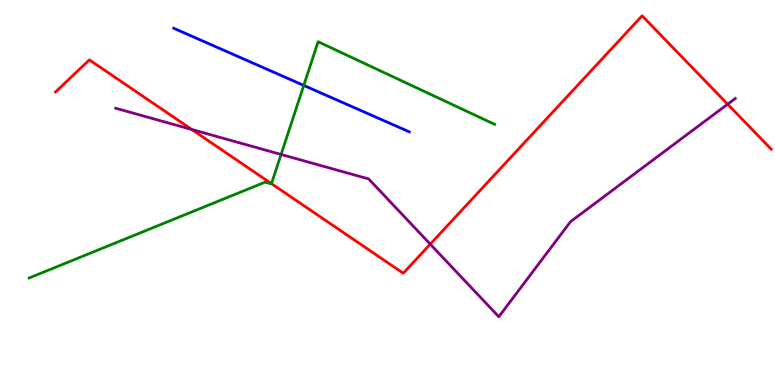[{'lines': ['blue', 'red'], 'intersections': []}, {'lines': ['green', 'red'], 'intersections': [{'x': 3.5, 'y': 5.23}]}, {'lines': ['purple', 'red'], 'intersections': [{'x': 2.48, 'y': 6.64}, {'x': 5.55, 'y': 3.66}, {'x': 9.39, 'y': 7.29}]}, {'lines': ['blue', 'green'], 'intersections': [{'x': 3.92, 'y': 7.78}]}, {'lines': ['blue', 'purple'], 'intersections': []}, {'lines': ['green', 'purple'], 'intersections': [{'x': 3.63, 'y': 5.99}]}]